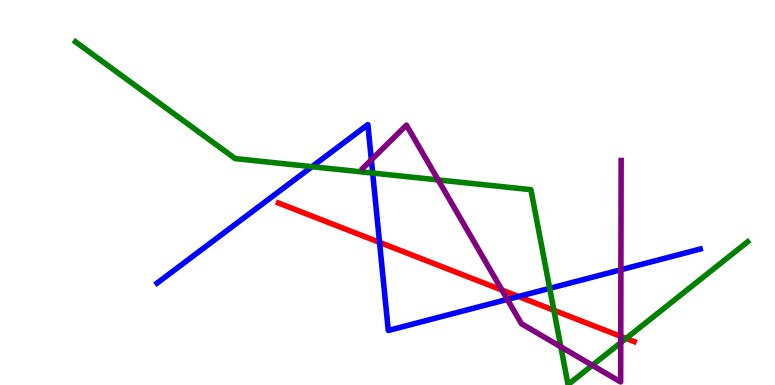[{'lines': ['blue', 'red'], 'intersections': [{'x': 4.9, 'y': 3.7}, {'x': 6.69, 'y': 2.3}]}, {'lines': ['green', 'red'], 'intersections': [{'x': 7.15, 'y': 1.94}, {'x': 8.08, 'y': 1.21}]}, {'lines': ['purple', 'red'], 'intersections': [{'x': 6.48, 'y': 2.47}, {'x': 8.01, 'y': 1.26}]}, {'lines': ['blue', 'green'], 'intersections': [{'x': 4.03, 'y': 5.67}, {'x': 4.81, 'y': 5.51}, {'x': 7.09, 'y': 2.51}]}, {'lines': ['blue', 'purple'], 'intersections': [{'x': 4.79, 'y': 5.85}, {'x': 6.55, 'y': 2.22}, {'x': 8.01, 'y': 2.99}]}, {'lines': ['green', 'purple'], 'intersections': [{'x': 5.65, 'y': 5.33}, {'x': 7.24, 'y': 0.991}, {'x': 7.64, 'y': 0.512}, {'x': 8.01, 'y': 1.1}]}]